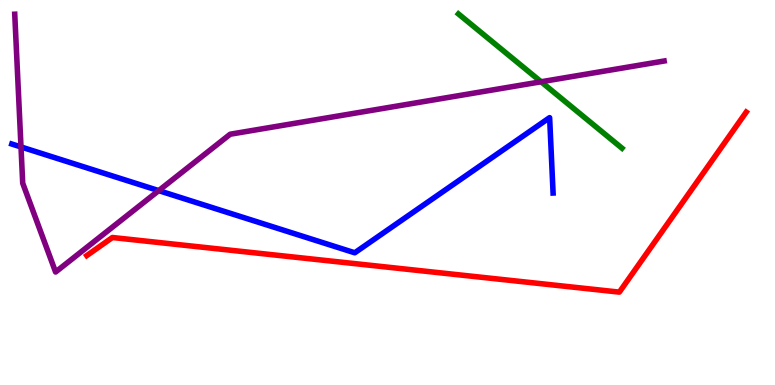[{'lines': ['blue', 'red'], 'intersections': []}, {'lines': ['green', 'red'], 'intersections': []}, {'lines': ['purple', 'red'], 'intersections': []}, {'lines': ['blue', 'green'], 'intersections': []}, {'lines': ['blue', 'purple'], 'intersections': [{'x': 0.271, 'y': 6.18}, {'x': 2.05, 'y': 5.05}]}, {'lines': ['green', 'purple'], 'intersections': [{'x': 6.98, 'y': 7.88}]}]